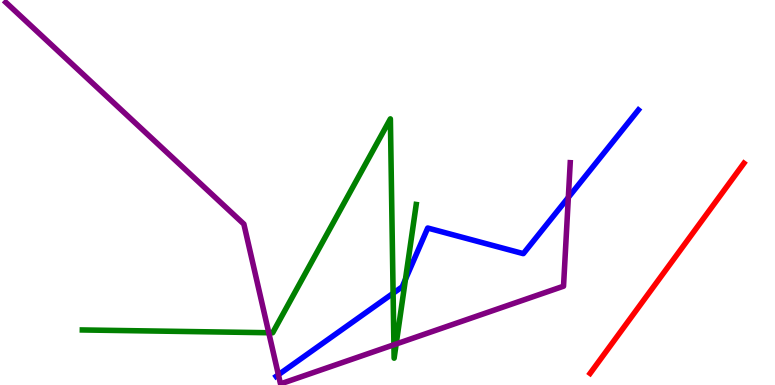[{'lines': ['blue', 'red'], 'intersections': []}, {'lines': ['green', 'red'], 'intersections': []}, {'lines': ['purple', 'red'], 'intersections': []}, {'lines': ['blue', 'green'], 'intersections': [{'x': 5.07, 'y': 2.38}, {'x': 5.23, 'y': 2.75}]}, {'lines': ['blue', 'purple'], 'intersections': [{'x': 3.59, 'y': 0.266}, {'x': 7.33, 'y': 4.87}]}, {'lines': ['green', 'purple'], 'intersections': [{'x': 3.47, 'y': 1.36}, {'x': 5.08, 'y': 1.05}, {'x': 5.11, 'y': 1.07}]}]